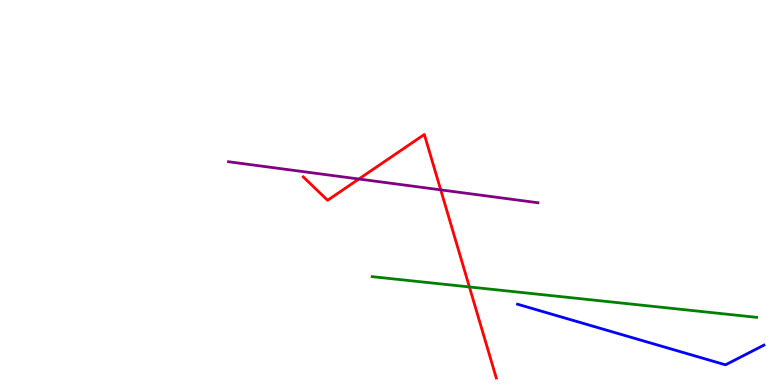[{'lines': ['blue', 'red'], 'intersections': []}, {'lines': ['green', 'red'], 'intersections': [{'x': 6.06, 'y': 2.55}]}, {'lines': ['purple', 'red'], 'intersections': [{'x': 4.63, 'y': 5.35}, {'x': 5.69, 'y': 5.07}]}, {'lines': ['blue', 'green'], 'intersections': []}, {'lines': ['blue', 'purple'], 'intersections': []}, {'lines': ['green', 'purple'], 'intersections': []}]